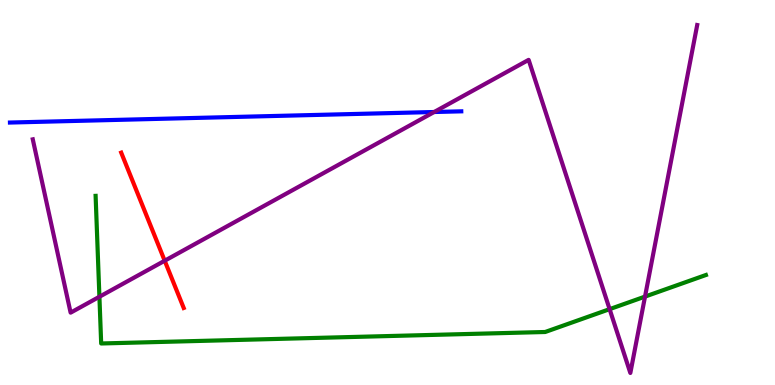[{'lines': ['blue', 'red'], 'intersections': []}, {'lines': ['green', 'red'], 'intersections': []}, {'lines': ['purple', 'red'], 'intersections': [{'x': 2.13, 'y': 3.23}]}, {'lines': ['blue', 'green'], 'intersections': []}, {'lines': ['blue', 'purple'], 'intersections': [{'x': 5.6, 'y': 7.09}]}, {'lines': ['green', 'purple'], 'intersections': [{'x': 1.28, 'y': 2.29}, {'x': 7.87, 'y': 1.97}, {'x': 8.32, 'y': 2.3}]}]